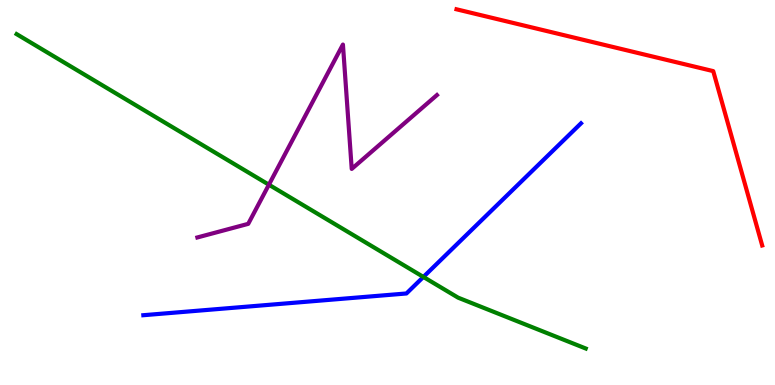[{'lines': ['blue', 'red'], 'intersections': []}, {'lines': ['green', 'red'], 'intersections': []}, {'lines': ['purple', 'red'], 'intersections': []}, {'lines': ['blue', 'green'], 'intersections': [{'x': 5.46, 'y': 2.81}]}, {'lines': ['blue', 'purple'], 'intersections': []}, {'lines': ['green', 'purple'], 'intersections': [{'x': 3.47, 'y': 5.2}]}]